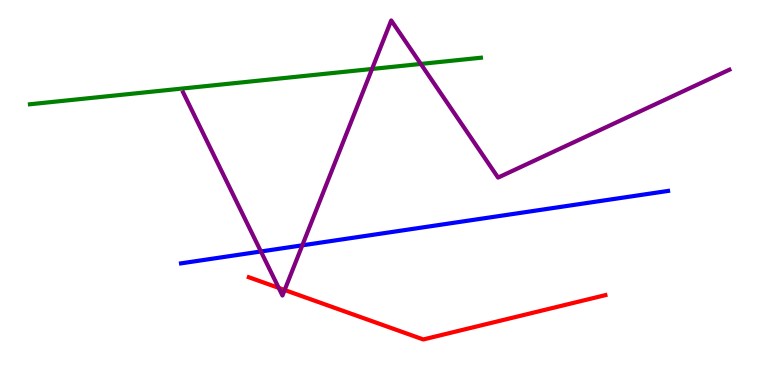[{'lines': ['blue', 'red'], 'intersections': []}, {'lines': ['green', 'red'], 'intersections': []}, {'lines': ['purple', 'red'], 'intersections': [{'x': 3.6, 'y': 2.52}, {'x': 3.67, 'y': 2.47}]}, {'lines': ['blue', 'green'], 'intersections': []}, {'lines': ['blue', 'purple'], 'intersections': [{'x': 3.37, 'y': 3.47}, {'x': 3.9, 'y': 3.63}]}, {'lines': ['green', 'purple'], 'intersections': [{'x': 4.8, 'y': 8.21}, {'x': 5.43, 'y': 8.34}]}]